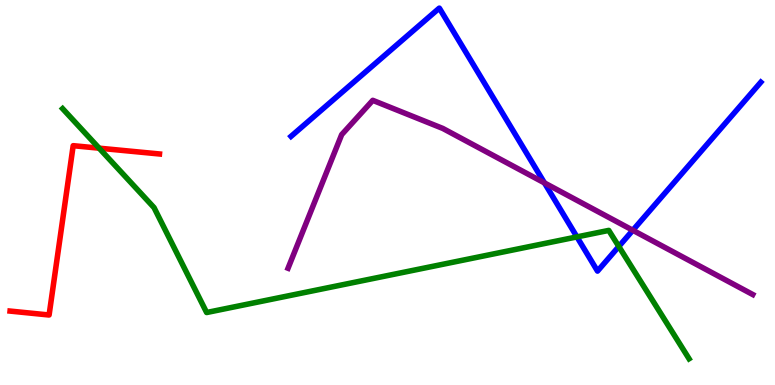[{'lines': ['blue', 'red'], 'intersections': []}, {'lines': ['green', 'red'], 'intersections': [{'x': 1.28, 'y': 6.15}]}, {'lines': ['purple', 'red'], 'intersections': []}, {'lines': ['blue', 'green'], 'intersections': [{'x': 7.44, 'y': 3.85}, {'x': 7.98, 'y': 3.6}]}, {'lines': ['blue', 'purple'], 'intersections': [{'x': 7.03, 'y': 5.25}, {'x': 8.17, 'y': 4.02}]}, {'lines': ['green', 'purple'], 'intersections': []}]